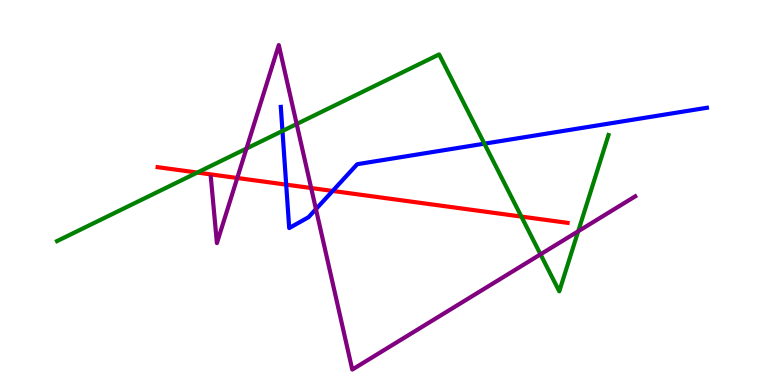[{'lines': ['blue', 'red'], 'intersections': [{'x': 3.69, 'y': 5.2}, {'x': 4.29, 'y': 5.04}]}, {'lines': ['green', 'red'], 'intersections': [{'x': 2.55, 'y': 5.52}, {'x': 6.73, 'y': 4.37}]}, {'lines': ['purple', 'red'], 'intersections': [{'x': 3.06, 'y': 5.38}, {'x': 4.01, 'y': 5.12}]}, {'lines': ['blue', 'green'], 'intersections': [{'x': 3.64, 'y': 6.6}, {'x': 6.25, 'y': 6.27}]}, {'lines': ['blue', 'purple'], 'intersections': [{'x': 4.08, 'y': 4.57}]}, {'lines': ['green', 'purple'], 'intersections': [{'x': 3.18, 'y': 6.14}, {'x': 3.83, 'y': 6.78}, {'x': 6.97, 'y': 3.39}, {'x': 7.46, 'y': 3.99}]}]